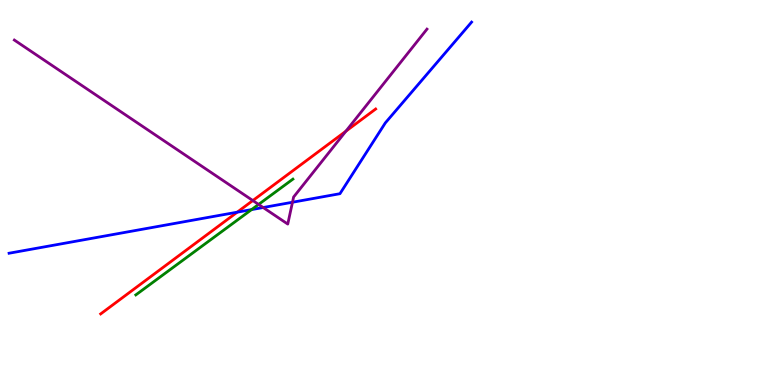[{'lines': ['blue', 'red'], 'intersections': [{'x': 3.06, 'y': 4.49}]}, {'lines': ['green', 'red'], 'intersections': []}, {'lines': ['purple', 'red'], 'intersections': [{'x': 3.26, 'y': 4.79}, {'x': 4.46, 'y': 6.59}]}, {'lines': ['blue', 'green'], 'intersections': [{'x': 3.25, 'y': 4.56}]}, {'lines': ['blue', 'purple'], 'intersections': [{'x': 3.4, 'y': 4.61}, {'x': 3.77, 'y': 4.75}]}, {'lines': ['green', 'purple'], 'intersections': [{'x': 3.34, 'y': 4.69}]}]